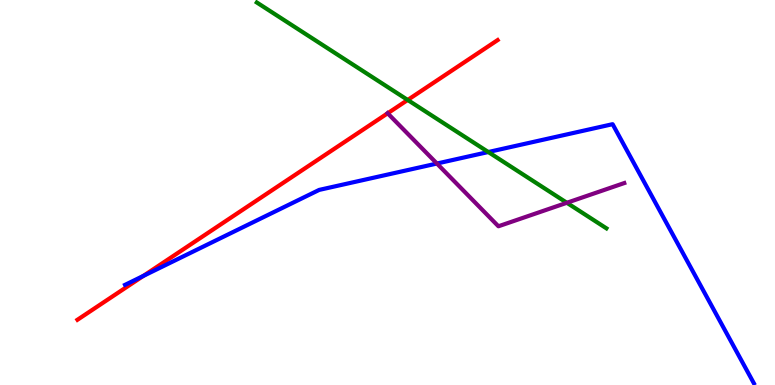[{'lines': ['blue', 'red'], 'intersections': [{'x': 1.85, 'y': 2.83}]}, {'lines': ['green', 'red'], 'intersections': [{'x': 5.26, 'y': 7.4}]}, {'lines': ['purple', 'red'], 'intersections': [{'x': 5.0, 'y': 7.06}]}, {'lines': ['blue', 'green'], 'intersections': [{'x': 6.3, 'y': 6.05}]}, {'lines': ['blue', 'purple'], 'intersections': [{'x': 5.64, 'y': 5.75}]}, {'lines': ['green', 'purple'], 'intersections': [{'x': 7.31, 'y': 4.73}]}]